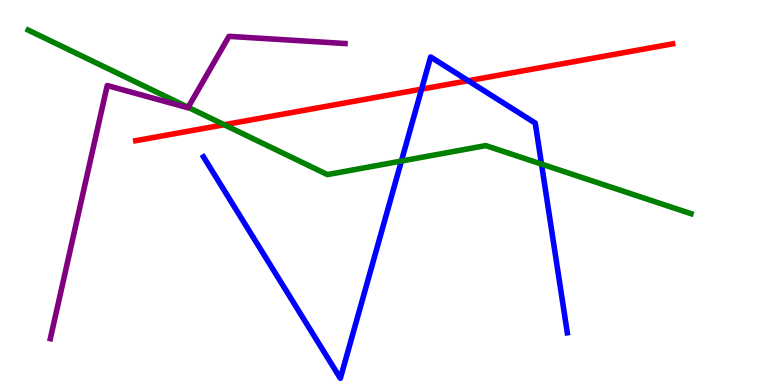[{'lines': ['blue', 'red'], 'intersections': [{'x': 5.44, 'y': 7.68}, {'x': 6.04, 'y': 7.9}]}, {'lines': ['green', 'red'], 'intersections': [{'x': 2.89, 'y': 6.76}]}, {'lines': ['purple', 'red'], 'intersections': []}, {'lines': ['blue', 'green'], 'intersections': [{'x': 5.18, 'y': 5.82}, {'x': 6.99, 'y': 5.74}]}, {'lines': ['blue', 'purple'], 'intersections': []}, {'lines': ['green', 'purple'], 'intersections': [{'x': 2.43, 'y': 7.21}]}]